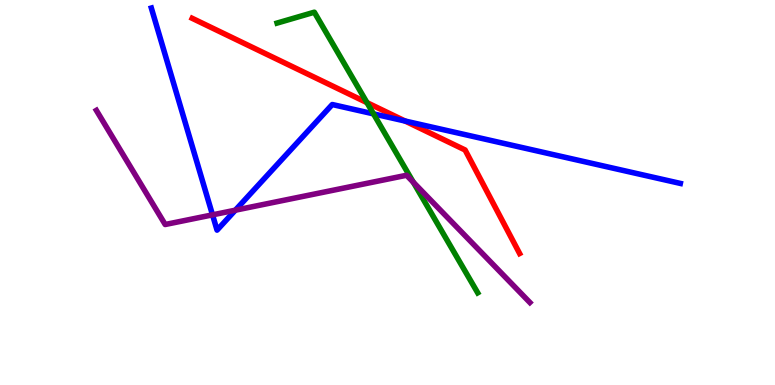[{'lines': ['blue', 'red'], 'intersections': [{'x': 5.23, 'y': 6.86}]}, {'lines': ['green', 'red'], 'intersections': [{'x': 4.74, 'y': 7.33}]}, {'lines': ['purple', 'red'], 'intersections': []}, {'lines': ['blue', 'green'], 'intersections': [{'x': 4.82, 'y': 7.04}]}, {'lines': ['blue', 'purple'], 'intersections': [{'x': 2.74, 'y': 4.42}, {'x': 3.04, 'y': 4.54}]}, {'lines': ['green', 'purple'], 'intersections': [{'x': 5.33, 'y': 5.27}]}]